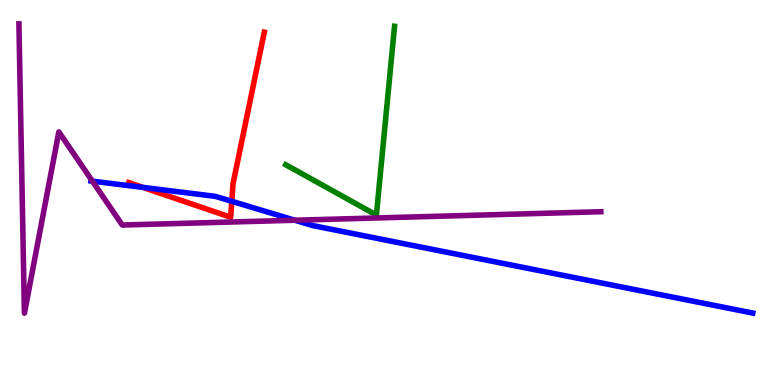[{'lines': ['blue', 'red'], 'intersections': [{'x': 1.84, 'y': 5.13}, {'x': 2.99, 'y': 4.77}]}, {'lines': ['green', 'red'], 'intersections': []}, {'lines': ['purple', 'red'], 'intersections': []}, {'lines': ['blue', 'green'], 'intersections': []}, {'lines': ['blue', 'purple'], 'intersections': [{'x': 1.19, 'y': 5.29}, {'x': 3.81, 'y': 4.28}]}, {'lines': ['green', 'purple'], 'intersections': []}]